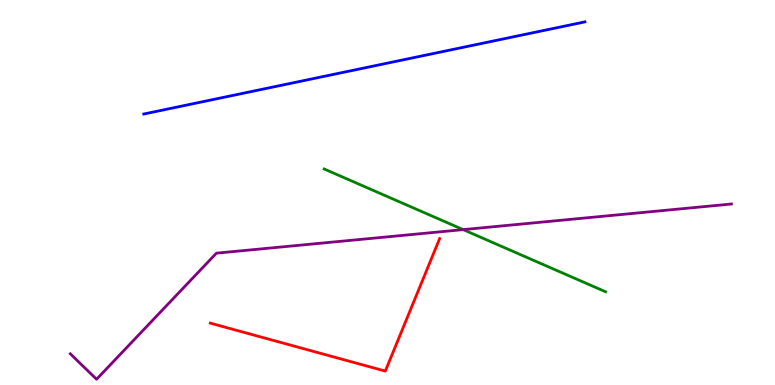[{'lines': ['blue', 'red'], 'intersections': []}, {'lines': ['green', 'red'], 'intersections': []}, {'lines': ['purple', 'red'], 'intersections': []}, {'lines': ['blue', 'green'], 'intersections': []}, {'lines': ['blue', 'purple'], 'intersections': []}, {'lines': ['green', 'purple'], 'intersections': [{'x': 5.98, 'y': 4.04}]}]